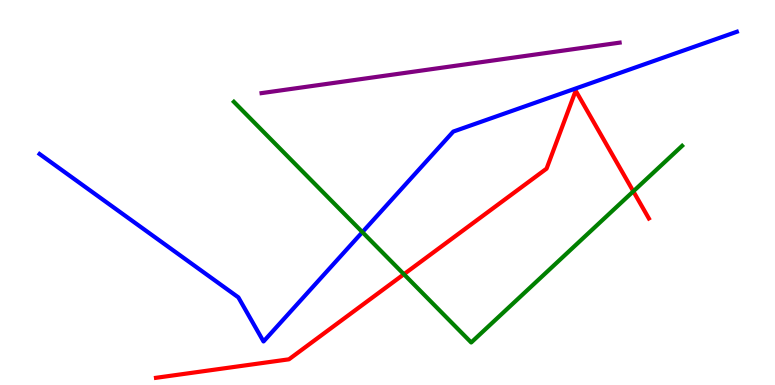[{'lines': ['blue', 'red'], 'intersections': []}, {'lines': ['green', 'red'], 'intersections': [{'x': 5.21, 'y': 2.88}, {'x': 8.17, 'y': 5.03}]}, {'lines': ['purple', 'red'], 'intersections': []}, {'lines': ['blue', 'green'], 'intersections': [{'x': 4.68, 'y': 3.97}]}, {'lines': ['blue', 'purple'], 'intersections': []}, {'lines': ['green', 'purple'], 'intersections': []}]